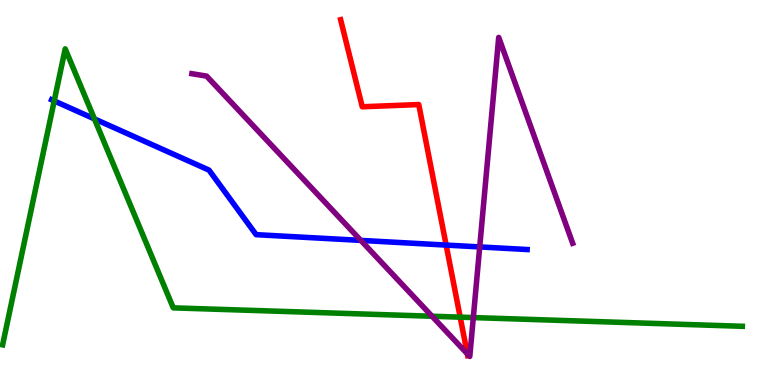[{'lines': ['blue', 'red'], 'intersections': [{'x': 5.76, 'y': 3.63}]}, {'lines': ['green', 'red'], 'intersections': [{'x': 5.94, 'y': 1.76}]}, {'lines': ['purple', 'red'], 'intersections': [{'x': 6.03, 'y': 0.809}]}, {'lines': ['blue', 'green'], 'intersections': [{'x': 0.699, 'y': 7.38}, {'x': 1.22, 'y': 6.91}]}, {'lines': ['blue', 'purple'], 'intersections': [{'x': 4.66, 'y': 3.76}, {'x': 6.19, 'y': 3.59}]}, {'lines': ['green', 'purple'], 'intersections': [{'x': 5.57, 'y': 1.79}, {'x': 6.11, 'y': 1.75}]}]